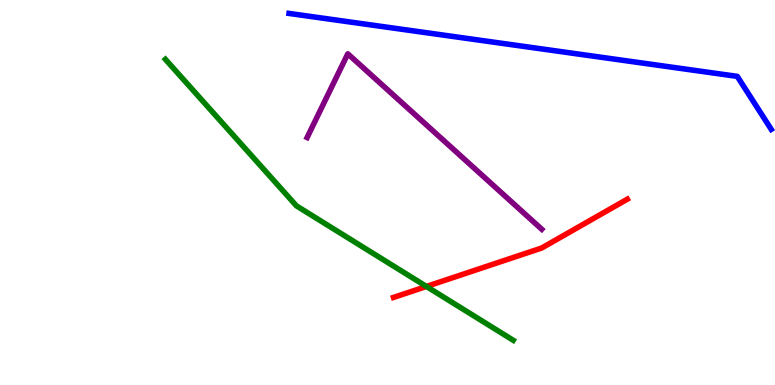[{'lines': ['blue', 'red'], 'intersections': []}, {'lines': ['green', 'red'], 'intersections': [{'x': 5.5, 'y': 2.56}]}, {'lines': ['purple', 'red'], 'intersections': []}, {'lines': ['blue', 'green'], 'intersections': []}, {'lines': ['blue', 'purple'], 'intersections': []}, {'lines': ['green', 'purple'], 'intersections': []}]